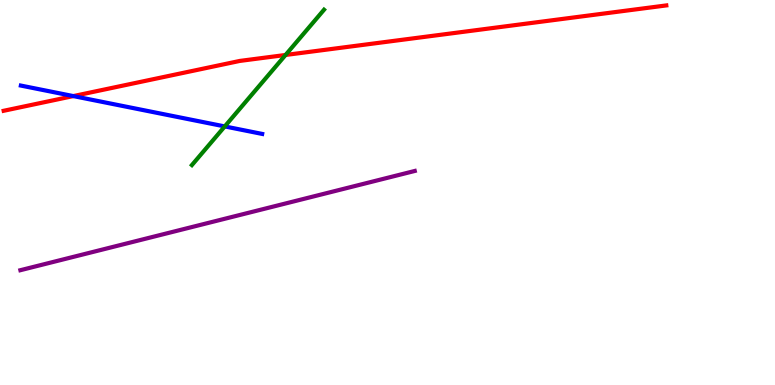[{'lines': ['blue', 'red'], 'intersections': [{'x': 0.946, 'y': 7.5}]}, {'lines': ['green', 'red'], 'intersections': [{'x': 3.68, 'y': 8.57}]}, {'lines': ['purple', 'red'], 'intersections': []}, {'lines': ['blue', 'green'], 'intersections': [{'x': 2.9, 'y': 6.72}]}, {'lines': ['blue', 'purple'], 'intersections': []}, {'lines': ['green', 'purple'], 'intersections': []}]